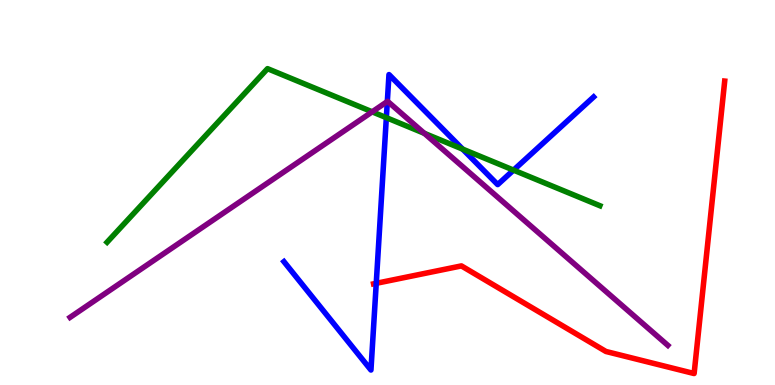[{'lines': ['blue', 'red'], 'intersections': [{'x': 4.85, 'y': 2.64}]}, {'lines': ['green', 'red'], 'intersections': []}, {'lines': ['purple', 'red'], 'intersections': []}, {'lines': ['blue', 'green'], 'intersections': [{'x': 4.99, 'y': 6.94}, {'x': 5.97, 'y': 6.13}, {'x': 6.63, 'y': 5.58}]}, {'lines': ['blue', 'purple'], 'intersections': [{'x': 5.0, 'y': 7.36}]}, {'lines': ['green', 'purple'], 'intersections': [{'x': 4.8, 'y': 7.1}, {'x': 5.48, 'y': 6.54}]}]